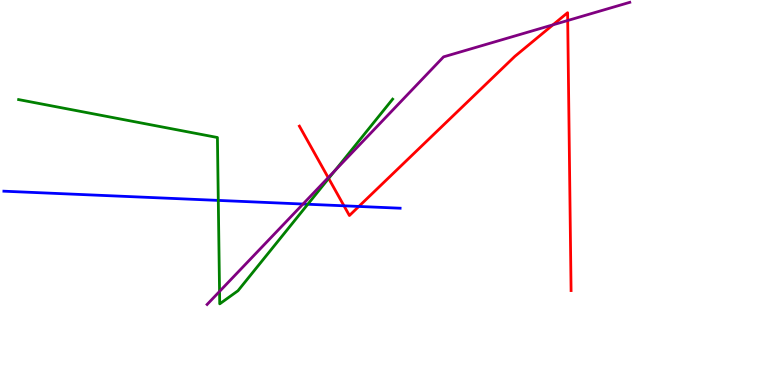[{'lines': ['blue', 'red'], 'intersections': [{'x': 4.44, 'y': 4.65}, {'x': 4.63, 'y': 4.64}]}, {'lines': ['green', 'red'], 'intersections': [{'x': 4.24, 'y': 5.37}]}, {'lines': ['purple', 'red'], 'intersections': [{'x': 4.24, 'y': 5.39}, {'x': 7.14, 'y': 9.36}, {'x': 7.33, 'y': 9.47}]}, {'lines': ['blue', 'green'], 'intersections': [{'x': 2.82, 'y': 4.79}, {'x': 3.97, 'y': 4.69}]}, {'lines': ['blue', 'purple'], 'intersections': [{'x': 3.91, 'y': 4.7}]}, {'lines': ['green', 'purple'], 'intersections': [{'x': 2.83, 'y': 2.43}, {'x': 4.32, 'y': 5.57}]}]